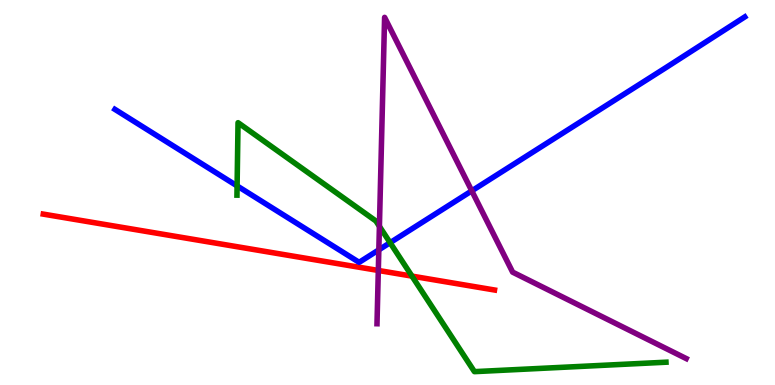[{'lines': ['blue', 'red'], 'intersections': []}, {'lines': ['green', 'red'], 'intersections': [{'x': 5.32, 'y': 2.83}]}, {'lines': ['purple', 'red'], 'intersections': [{'x': 4.88, 'y': 2.98}]}, {'lines': ['blue', 'green'], 'intersections': [{'x': 3.06, 'y': 5.17}, {'x': 5.03, 'y': 3.7}]}, {'lines': ['blue', 'purple'], 'intersections': [{'x': 4.89, 'y': 3.51}, {'x': 6.09, 'y': 5.04}]}, {'lines': ['green', 'purple'], 'intersections': [{'x': 4.9, 'y': 4.12}]}]